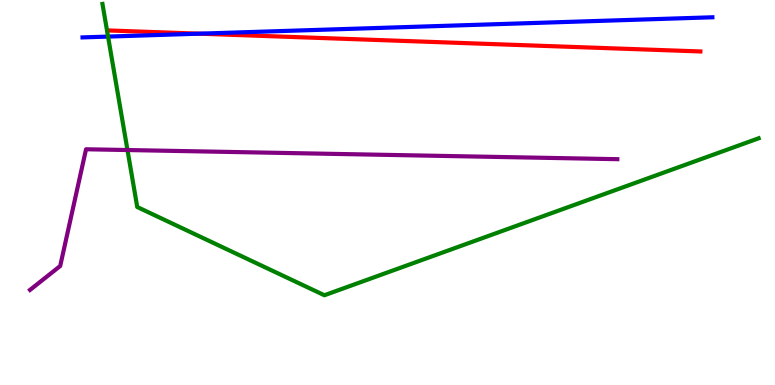[{'lines': ['blue', 'red'], 'intersections': [{'x': 2.57, 'y': 9.13}]}, {'lines': ['green', 'red'], 'intersections': []}, {'lines': ['purple', 'red'], 'intersections': []}, {'lines': ['blue', 'green'], 'intersections': [{'x': 1.39, 'y': 9.05}]}, {'lines': ['blue', 'purple'], 'intersections': []}, {'lines': ['green', 'purple'], 'intersections': [{'x': 1.64, 'y': 6.1}]}]